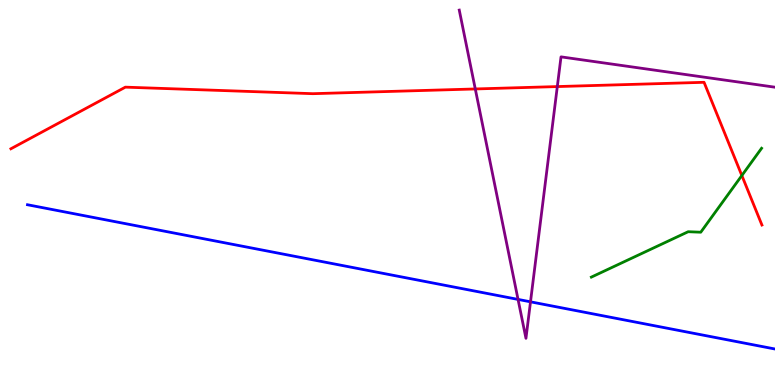[{'lines': ['blue', 'red'], 'intersections': []}, {'lines': ['green', 'red'], 'intersections': [{'x': 9.57, 'y': 5.44}]}, {'lines': ['purple', 'red'], 'intersections': [{'x': 6.13, 'y': 7.69}, {'x': 7.19, 'y': 7.75}]}, {'lines': ['blue', 'green'], 'intersections': []}, {'lines': ['blue', 'purple'], 'intersections': [{'x': 6.68, 'y': 2.22}, {'x': 6.85, 'y': 2.16}]}, {'lines': ['green', 'purple'], 'intersections': []}]